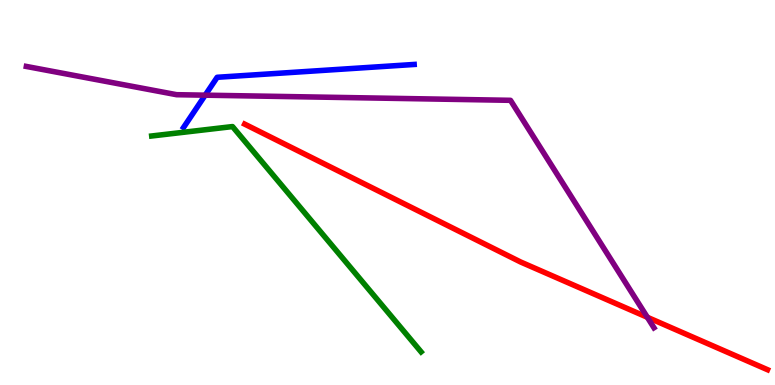[{'lines': ['blue', 'red'], 'intersections': []}, {'lines': ['green', 'red'], 'intersections': []}, {'lines': ['purple', 'red'], 'intersections': [{'x': 8.35, 'y': 1.76}]}, {'lines': ['blue', 'green'], 'intersections': []}, {'lines': ['blue', 'purple'], 'intersections': [{'x': 2.65, 'y': 7.53}]}, {'lines': ['green', 'purple'], 'intersections': []}]